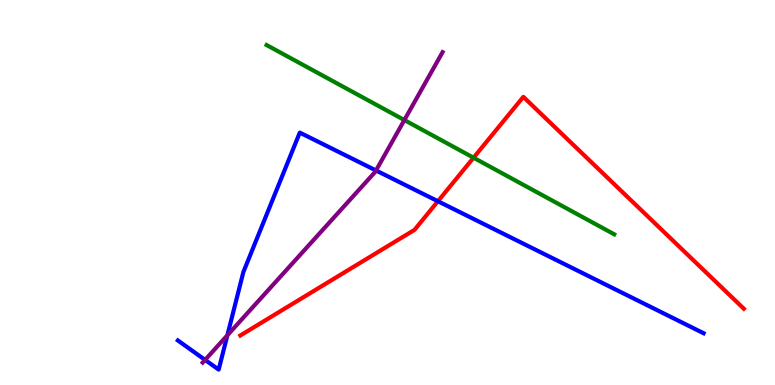[{'lines': ['blue', 'red'], 'intersections': [{'x': 5.65, 'y': 4.77}]}, {'lines': ['green', 'red'], 'intersections': [{'x': 6.11, 'y': 5.9}]}, {'lines': ['purple', 'red'], 'intersections': []}, {'lines': ['blue', 'green'], 'intersections': []}, {'lines': ['blue', 'purple'], 'intersections': [{'x': 2.65, 'y': 0.652}, {'x': 2.93, 'y': 1.29}, {'x': 4.85, 'y': 5.57}]}, {'lines': ['green', 'purple'], 'intersections': [{'x': 5.22, 'y': 6.88}]}]